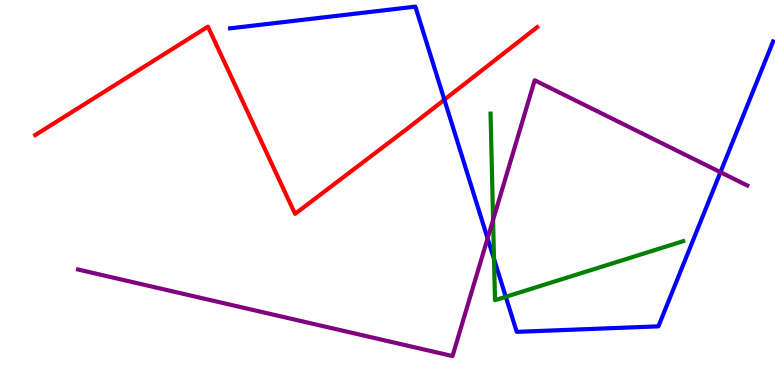[{'lines': ['blue', 'red'], 'intersections': [{'x': 5.73, 'y': 7.41}]}, {'lines': ['green', 'red'], 'intersections': []}, {'lines': ['purple', 'red'], 'intersections': []}, {'lines': ['blue', 'green'], 'intersections': [{'x': 6.37, 'y': 3.27}, {'x': 6.53, 'y': 2.29}]}, {'lines': ['blue', 'purple'], 'intersections': [{'x': 6.29, 'y': 3.81}, {'x': 9.3, 'y': 5.53}]}, {'lines': ['green', 'purple'], 'intersections': [{'x': 6.36, 'y': 4.29}]}]